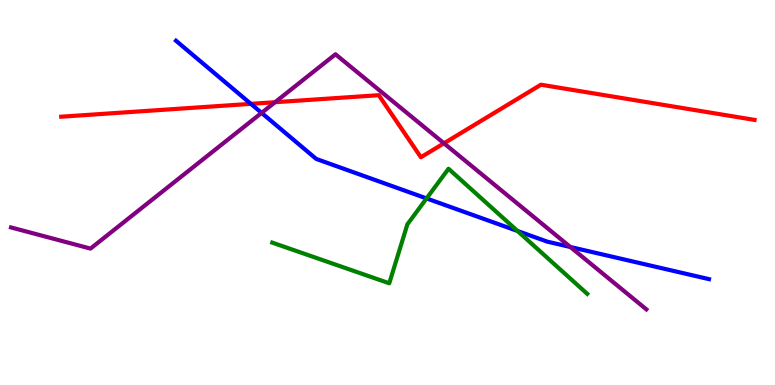[{'lines': ['blue', 'red'], 'intersections': [{'x': 3.24, 'y': 7.3}]}, {'lines': ['green', 'red'], 'intersections': []}, {'lines': ['purple', 'red'], 'intersections': [{'x': 3.55, 'y': 7.35}, {'x': 5.73, 'y': 6.28}]}, {'lines': ['blue', 'green'], 'intersections': [{'x': 5.5, 'y': 4.85}, {'x': 6.68, 'y': 4.0}]}, {'lines': ['blue', 'purple'], 'intersections': [{'x': 3.38, 'y': 7.07}, {'x': 7.36, 'y': 3.58}]}, {'lines': ['green', 'purple'], 'intersections': []}]